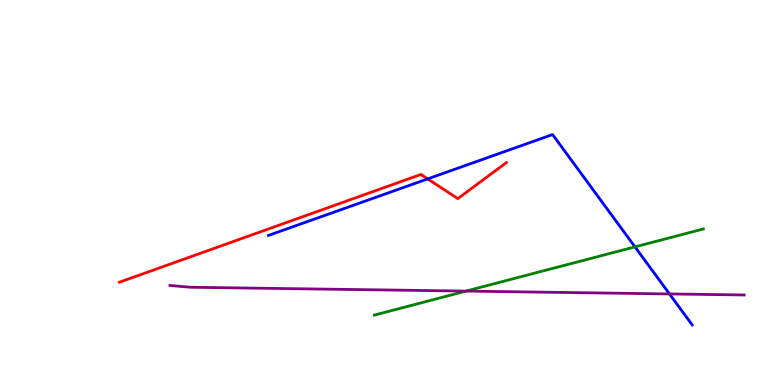[{'lines': ['blue', 'red'], 'intersections': [{'x': 5.52, 'y': 5.35}]}, {'lines': ['green', 'red'], 'intersections': []}, {'lines': ['purple', 'red'], 'intersections': []}, {'lines': ['blue', 'green'], 'intersections': [{'x': 8.19, 'y': 3.59}]}, {'lines': ['blue', 'purple'], 'intersections': [{'x': 8.64, 'y': 2.37}]}, {'lines': ['green', 'purple'], 'intersections': [{'x': 6.01, 'y': 2.44}]}]